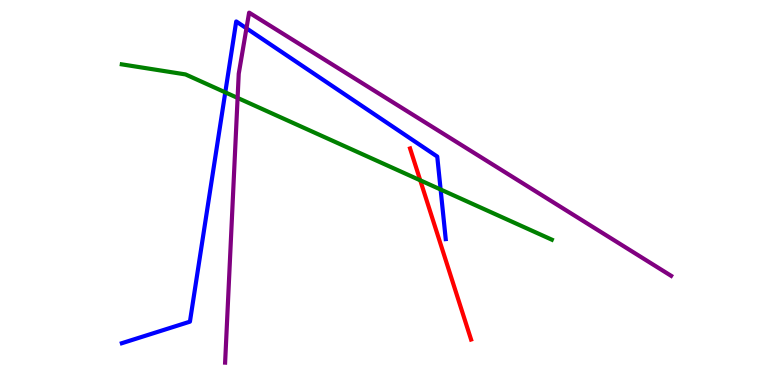[{'lines': ['blue', 'red'], 'intersections': []}, {'lines': ['green', 'red'], 'intersections': [{'x': 5.42, 'y': 5.32}]}, {'lines': ['purple', 'red'], 'intersections': []}, {'lines': ['blue', 'green'], 'intersections': [{'x': 2.91, 'y': 7.6}, {'x': 5.69, 'y': 5.08}]}, {'lines': ['blue', 'purple'], 'intersections': [{'x': 3.18, 'y': 9.26}]}, {'lines': ['green', 'purple'], 'intersections': [{'x': 3.07, 'y': 7.46}]}]